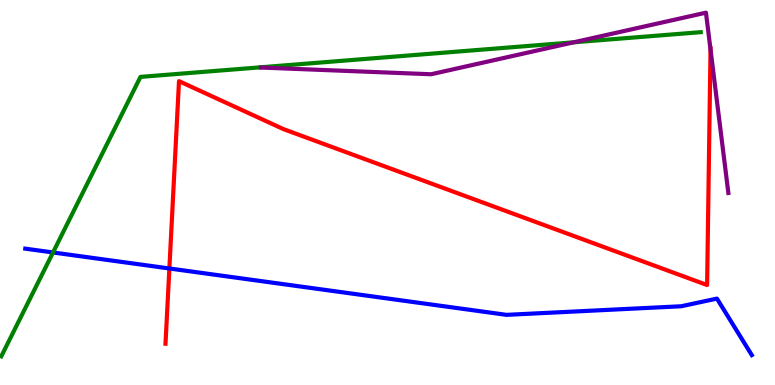[{'lines': ['blue', 'red'], 'intersections': [{'x': 2.19, 'y': 3.03}]}, {'lines': ['green', 'red'], 'intersections': []}, {'lines': ['purple', 'red'], 'intersections': [{'x': 9.17, 'y': 8.72}]}, {'lines': ['blue', 'green'], 'intersections': [{'x': 0.684, 'y': 3.44}]}, {'lines': ['blue', 'purple'], 'intersections': []}, {'lines': ['green', 'purple'], 'intersections': [{'x': 7.4, 'y': 8.9}]}]